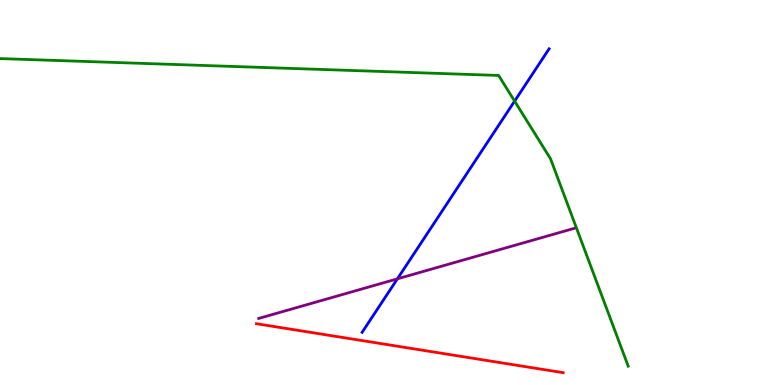[{'lines': ['blue', 'red'], 'intersections': []}, {'lines': ['green', 'red'], 'intersections': []}, {'lines': ['purple', 'red'], 'intersections': []}, {'lines': ['blue', 'green'], 'intersections': [{'x': 6.64, 'y': 7.37}]}, {'lines': ['blue', 'purple'], 'intersections': [{'x': 5.13, 'y': 2.76}]}, {'lines': ['green', 'purple'], 'intersections': []}]